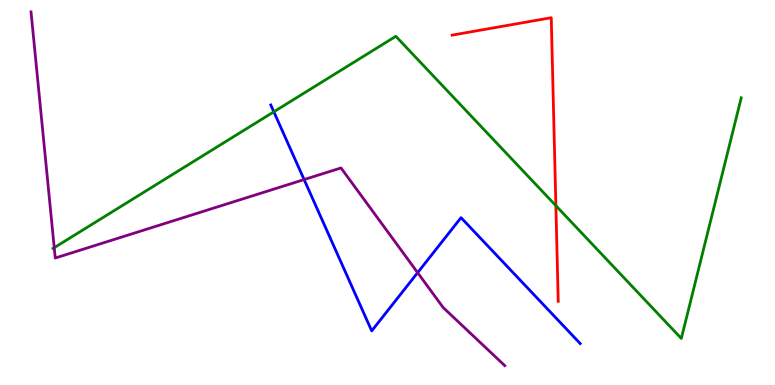[{'lines': ['blue', 'red'], 'intersections': []}, {'lines': ['green', 'red'], 'intersections': [{'x': 7.17, 'y': 4.66}]}, {'lines': ['purple', 'red'], 'intersections': []}, {'lines': ['blue', 'green'], 'intersections': [{'x': 3.53, 'y': 7.1}]}, {'lines': ['blue', 'purple'], 'intersections': [{'x': 3.92, 'y': 5.34}, {'x': 5.39, 'y': 2.92}]}, {'lines': ['green', 'purple'], 'intersections': [{'x': 0.7, 'y': 3.57}]}]